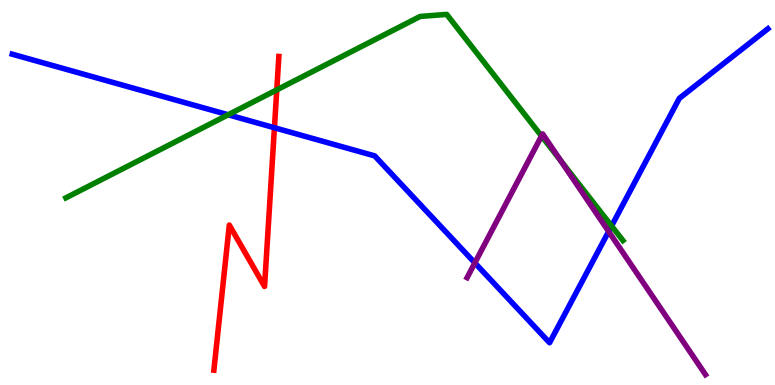[{'lines': ['blue', 'red'], 'intersections': [{'x': 3.54, 'y': 6.68}]}, {'lines': ['green', 'red'], 'intersections': [{'x': 3.57, 'y': 7.67}]}, {'lines': ['purple', 'red'], 'intersections': []}, {'lines': ['blue', 'green'], 'intersections': [{'x': 2.94, 'y': 7.02}, {'x': 7.89, 'y': 4.13}]}, {'lines': ['blue', 'purple'], 'intersections': [{'x': 6.13, 'y': 3.17}, {'x': 7.85, 'y': 3.99}]}, {'lines': ['green', 'purple'], 'intersections': [{'x': 6.99, 'y': 6.47}, {'x': 7.24, 'y': 5.82}]}]